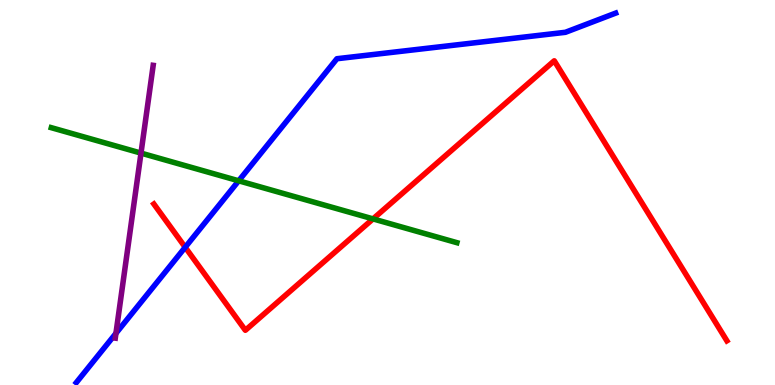[{'lines': ['blue', 'red'], 'intersections': [{'x': 2.39, 'y': 3.58}]}, {'lines': ['green', 'red'], 'intersections': [{'x': 4.81, 'y': 4.31}]}, {'lines': ['purple', 'red'], 'intersections': []}, {'lines': ['blue', 'green'], 'intersections': [{'x': 3.08, 'y': 5.3}]}, {'lines': ['blue', 'purple'], 'intersections': [{'x': 1.5, 'y': 1.34}]}, {'lines': ['green', 'purple'], 'intersections': [{'x': 1.82, 'y': 6.02}]}]